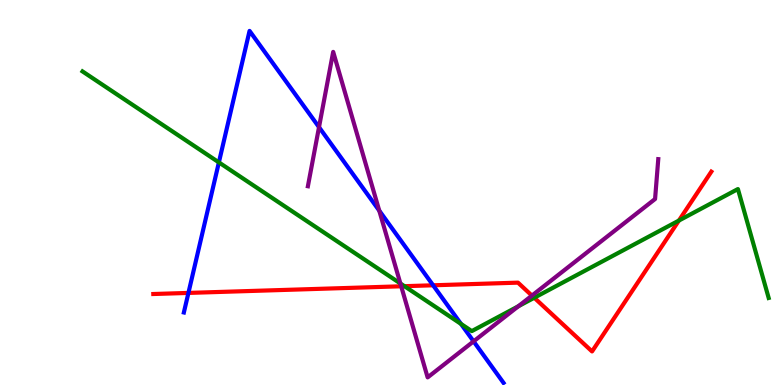[{'lines': ['blue', 'red'], 'intersections': [{'x': 2.43, 'y': 2.39}, {'x': 5.59, 'y': 2.59}]}, {'lines': ['green', 'red'], 'intersections': [{'x': 5.22, 'y': 2.57}, {'x': 6.89, 'y': 2.27}, {'x': 8.76, 'y': 4.27}]}, {'lines': ['purple', 'red'], 'intersections': [{'x': 5.18, 'y': 2.56}, {'x': 6.86, 'y': 2.32}]}, {'lines': ['blue', 'green'], 'intersections': [{'x': 2.82, 'y': 5.78}, {'x': 5.95, 'y': 1.59}]}, {'lines': ['blue', 'purple'], 'intersections': [{'x': 4.12, 'y': 6.7}, {'x': 4.89, 'y': 4.53}, {'x': 6.11, 'y': 1.13}]}, {'lines': ['green', 'purple'], 'intersections': [{'x': 5.17, 'y': 2.64}, {'x': 6.69, 'y': 2.05}]}]